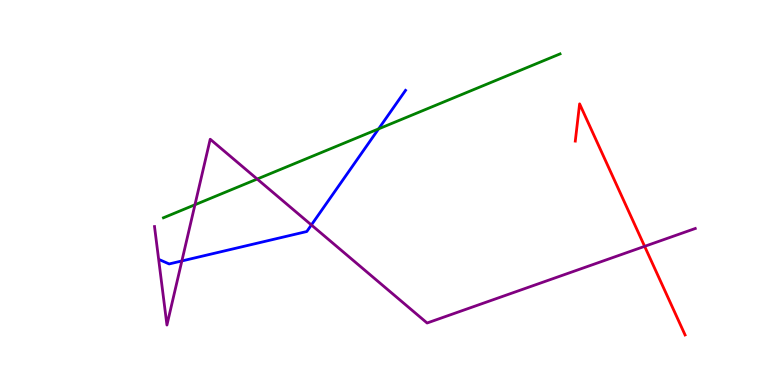[{'lines': ['blue', 'red'], 'intersections': []}, {'lines': ['green', 'red'], 'intersections': []}, {'lines': ['purple', 'red'], 'intersections': [{'x': 8.32, 'y': 3.6}]}, {'lines': ['blue', 'green'], 'intersections': [{'x': 4.89, 'y': 6.65}]}, {'lines': ['blue', 'purple'], 'intersections': [{'x': 2.35, 'y': 3.22}, {'x': 4.02, 'y': 4.16}]}, {'lines': ['green', 'purple'], 'intersections': [{'x': 2.52, 'y': 4.68}, {'x': 3.32, 'y': 5.35}]}]